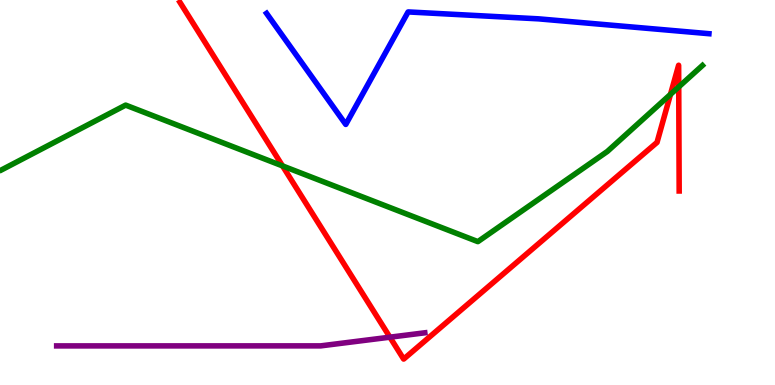[{'lines': ['blue', 'red'], 'intersections': []}, {'lines': ['green', 'red'], 'intersections': [{'x': 3.65, 'y': 5.69}, {'x': 8.65, 'y': 7.55}, {'x': 8.76, 'y': 7.74}]}, {'lines': ['purple', 'red'], 'intersections': [{'x': 5.03, 'y': 1.24}]}, {'lines': ['blue', 'green'], 'intersections': []}, {'lines': ['blue', 'purple'], 'intersections': []}, {'lines': ['green', 'purple'], 'intersections': []}]